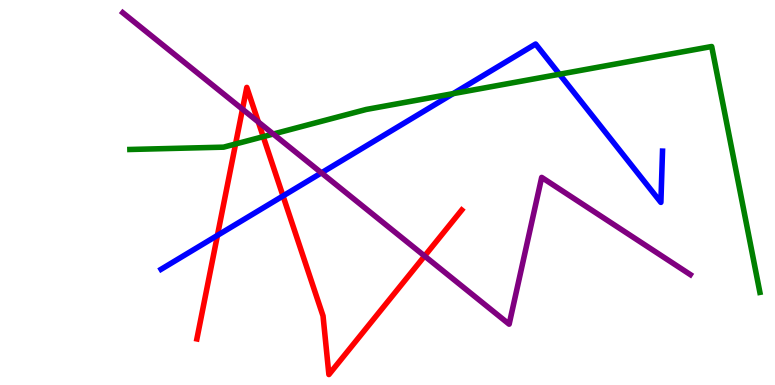[{'lines': ['blue', 'red'], 'intersections': [{'x': 2.81, 'y': 3.89}, {'x': 3.65, 'y': 4.91}]}, {'lines': ['green', 'red'], 'intersections': [{'x': 3.04, 'y': 6.26}, {'x': 3.4, 'y': 6.45}]}, {'lines': ['purple', 'red'], 'intersections': [{'x': 3.13, 'y': 7.16}, {'x': 3.33, 'y': 6.83}, {'x': 5.48, 'y': 3.35}]}, {'lines': ['blue', 'green'], 'intersections': [{'x': 5.85, 'y': 7.57}, {'x': 7.22, 'y': 8.07}]}, {'lines': ['blue', 'purple'], 'intersections': [{'x': 4.15, 'y': 5.51}]}, {'lines': ['green', 'purple'], 'intersections': [{'x': 3.53, 'y': 6.52}]}]